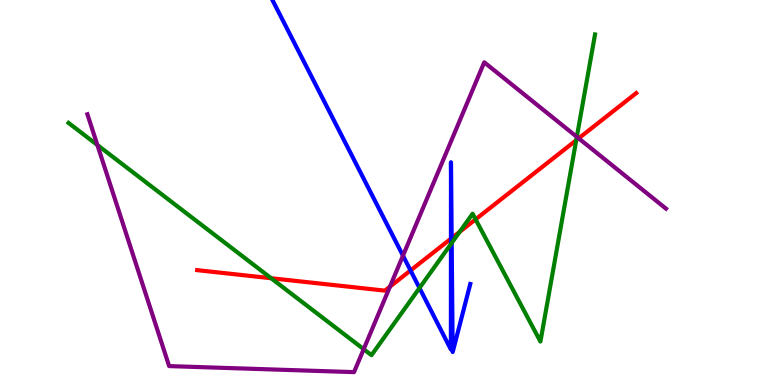[{'lines': ['blue', 'red'], 'intersections': [{'x': 5.3, 'y': 2.98}, {'x': 5.82, 'y': 3.8}, {'x': 5.83, 'y': 3.81}]}, {'lines': ['green', 'red'], 'intersections': [{'x': 3.5, 'y': 2.77}, {'x': 5.93, 'y': 3.98}, {'x': 6.14, 'y': 4.3}, {'x': 7.44, 'y': 6.36}]}, {'lines': ['purple', 'red'], 'intersections': [{'x': 5.03, 'y': 2.56}, {'x': 7.47, 'y': 6.41}]}, {'lines': ['blue', 'green'], 'intersections': [{'x': 5.41, 'y': 2.52}, {'x': 5.82, 'y': 3.66}, {'x': 5.83, 'y': 3.69}]}, {'lines': ['blue', 'purple'], 'intersections': [{'x': 5.2, 'y': 3.36}]}, {'lines': ['green', 'purple'], 'intersections': [{'x': 1.26, 'y': 6.23}, {'x': 4.69, 'y': 0.931}, {'x': 7.44, 'y': 6.45}]}]